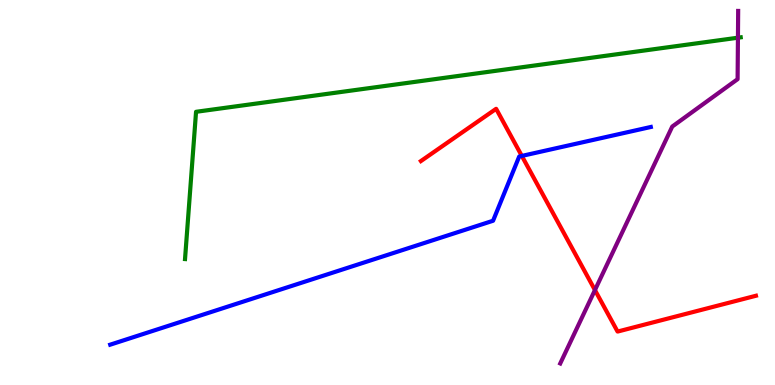[{'lines': ['blue', 'red'], 'intersections': [{'x': 6.73, 'y': 5.95}]}, {'lines': ['green', 'red'], 'intersections': []}, {'lines': ['purple', 'red'], 'intersections': [{'x': 7.68, 'y': 2.47}]}, {'lines': ['blue', 'green'], 'intersections': []}, {'lines': ['blue', 'purple'], 'intersections': []}, {'lines': ['green', 'purple'], 'intersections': [{'x': 9.52, 'y': 9.02}]}]